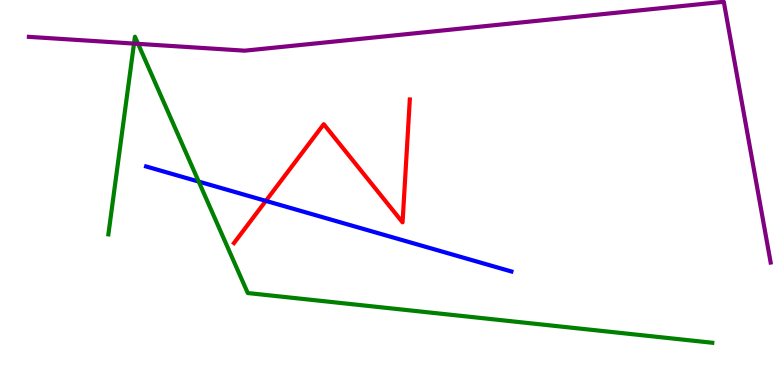[{'lines': ['blue', 'red'], 'intersections': [{'x': 3.43, 'y': 4.78}]}, {'lines': ['green', 'red'], 'intersections': []}, {'lines': ['purple', 'red'], 'intersections': []}, {'lines': ['blue', 'green'], 'intersections': [{'x': 2.56, 'y': 5.28}]}, {'lines': ['blue', 'purple'], 'intersections': []}, {'lines': ['green', 'purple'], 'intersections': [{'x': 1.73, 'y': 8.87}, {'x': 1.78, 'y': 8.86}]}]